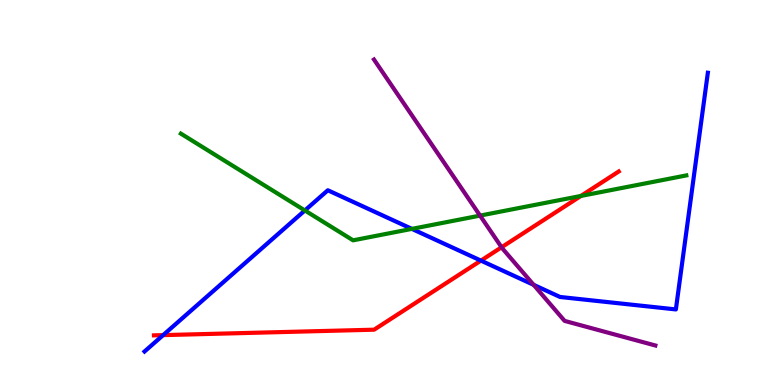[{'lines': ['blue', 'red'], 'intersections': [{'x': 2.11, 'y': 1.3}, {'x': 6.21, 'y': 3.23}]}, {'lines': ['green', 'red'], 'intersections': [{'x': 7.5, 'y': 4.91}]}, {'lines': ['purple', 'red'], 'intersections': [{'x': 6.47, 'y': 3.58}]}, {'lines': ['blue', 'green'], 'intersections': [{'x': 3.93, 'y': 4.53}, {'x': 5.31, 'y': 4.06}]}, {'lines': ['blue', 'purple'], 'intersections': [{'x': 6.89, 'y': 2.6}]}, {'lines': ['green', 'purple'], 'intersections': [{'x': 6.19, 'y': 4.4}]}]